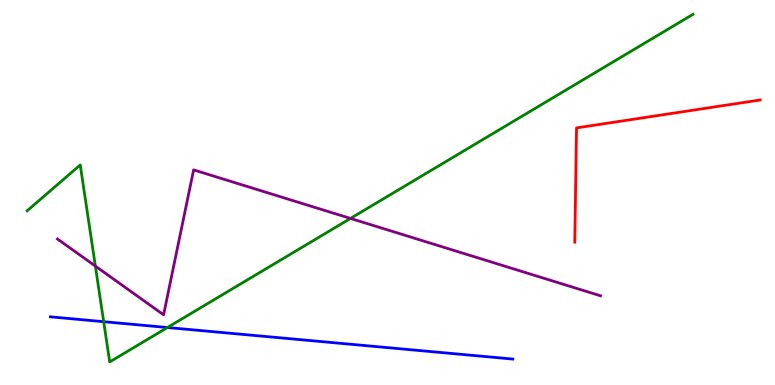[{'lines': ['blue', 'red'], 'intersections': []}, {'lines': ['green', 'red'], 'intersections': []}, {'lines': ['purple', 'red'], 'intersections': []}, {'lines': ['blue', 'green'], 'intersections': [{'x': 1.34, 'y': 1.64}, {'x': 2.16, 'y': 1.49}]}, {'lines': ['blue', 'purple'], 'intersections': []}, {'lines': ['green', 'purple'], 'intersections': [{'x': 1.23, 'y': 3.09}, {'x': 4.52, 'y': 4.33}]}]